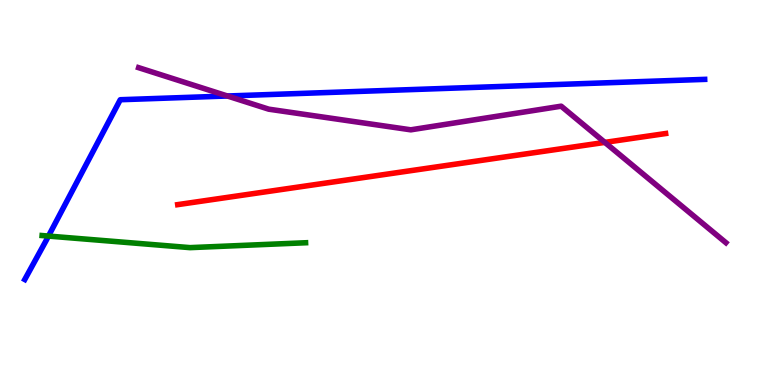[{'lines': ['blue', 'red'], 'intersections': []}, {'lines': ['green', 'red'], 'intersections': []}, {'lines': ['purple', 'red'], 'intersections': [{'x': 7.8, 'y': 6.3}]}, {'lines': ['blue', 'green'], 'intersections': [{'x': 0.626, 'y': 3.87}]}, {'lines': ['blue', 'purple'], 'intersections': [{'x': 2.93, 'y': 7.51}]}, {'lines': ['green', 'purple'], 'intersections': []}]